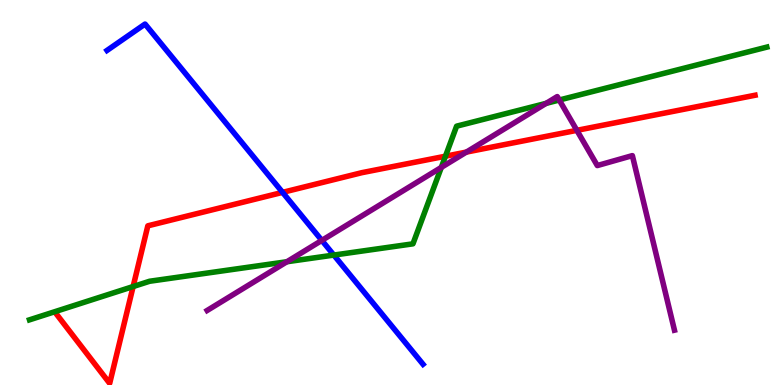[{'lines': ['blue', 'red'], 'intersections': [{'x': 3.65, 'y': 5.0}]}, {'lines': ['green', 'red'], 'intersections': [{'x': 1.72, 'y': 2.56}, {'x': 5.75, 'y': 5.94}]}, {'lines': ['purple', 'red'], 'intersections': [{'x': 6.02, 'y': 6.05}, {'x': 7.44, 'y': 6.61}]}, {'lines': ['blue', 'green'], 'intersections': [{'x': 4.31, 'y': 3.37}]}, {'lines': ['blue', 'purple'], 'intersections': [{'x': 4.15, 'y': 3.76}]}, {'lines': ['green', 'purple'], 'intersections': [{'x': 3.7, 'y': 3.2}, {'x': 5.69, 'y': 5.65}, {'x': 7.05, 'y': 7.32}, {'x': 7.22, 'y': 7.4}]}]